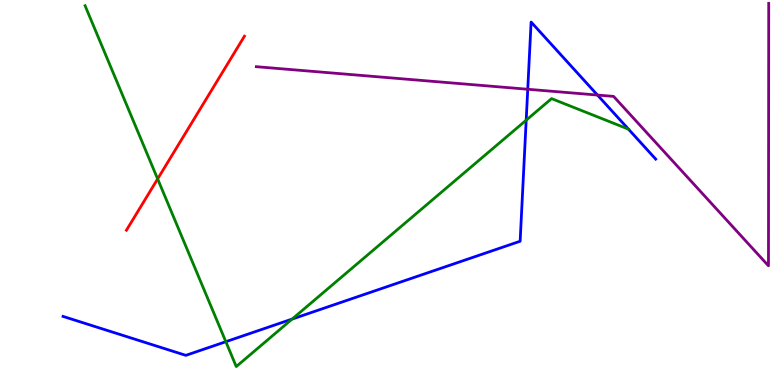[{'lines': ['blue', 'red'], 'intersections': []}, {'lines': ['green', 'red'], 'intersections': [{'x': 2.03, 'y': 5.35}]}, {'lines': ['purple', 'red'], 'intersections': []}, {'lines': ['blue', 'green'], 'intersections': [{'x': 2.91, 'y': 1.12}, {'x': 3.77, 'y': 1.71}, {'x': 6.79, 'y': 6.88}]}, {'lines': ['blue', 'purple'], 'intersections': [{'x': 6.81, 'y': 7.68}, {'x': 7.71, 'y': 7.53}]}, {'lines': ['green', 'purple'], 'intersections': []}]